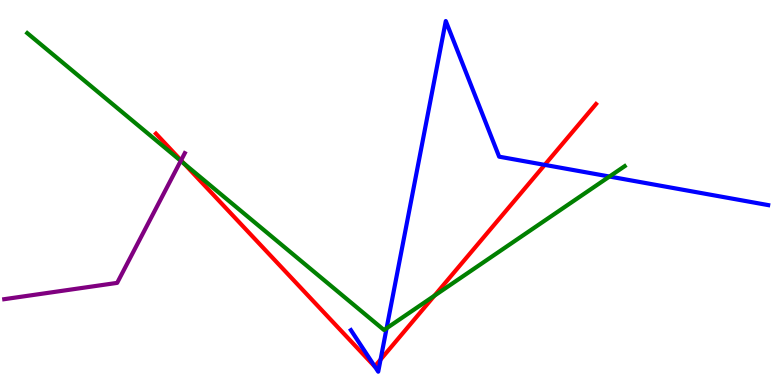[{'lines': ['blue', 'red'], 'intersections': [{'x': 4.84, 'y': 0.482}, {'x': 4.91, 'y': 0.66}, {'x': 7.03, 'y': 5.72}]}, {'lines': ['green', 'red'], 'intersections': [{'x': 2.38, 'y': 5.75}, {'x': 5.61, 'y': 2.32}]}, {'lines': ['purple', 'red'], 'intersections': [{'x': 2.34, 'y': 5.83}]}, {'lines': ['blue', 'green'], 'intersections': [{'x': 4.99, 'y': 1.47}, {'x': 7.86, 'y': 5.41}]}, {'lines': ['blue', 'purple'], 'intersections': []}, {'lines': ['green', 'purple'], 'intersections': [{'x': 2.33, 'y': 5.82}]}]